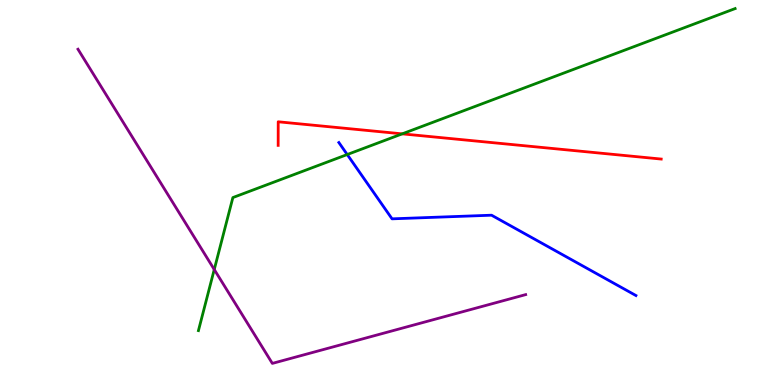[{'lines': ['blue', 'red'], 'intersections': []}, {'lines': ['green', 'red'], 'intersections': [{'x': 5.19, 'y': 6.52}]}, {'lines': ['purple', 'red'], 'intersections': []}, {'lines': ['blue', 'green'], 'intersections': [{'x': 4.48, 'y': 5.99}]}, {'lines': ['blue', 'purple'], 'intersections': []}, {'lines': ['green', 'purple'], 'intersections': [{'x': 2.76, 'y': 3.0}]}]